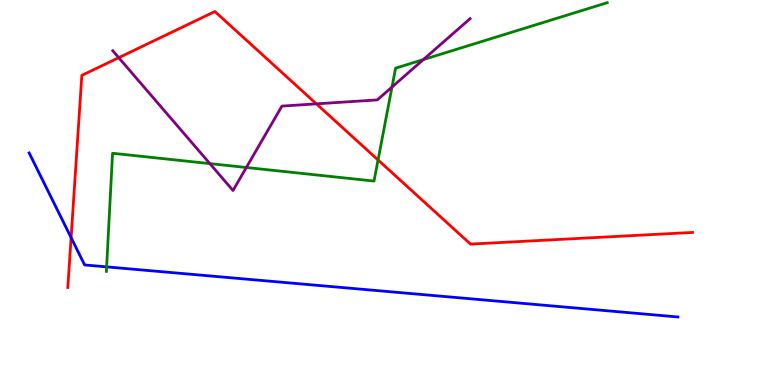[{'lines': ['blue', 'red'], 'intersections': [{'x': 0.918, 'y': 3.83}]}, {'lines': ['green', 'red'], 'intersections': [{'x': 4.88, 'y': 5.85}]}, {'lines': ['purple', 'red'], 'intersections': [{'x': 1.53, 'y': 8.5}, {'x': 4.08, 'y': 7.3}]}, {'lines': ['blue', 'green'], 'intersections': [{'x': 1.38, 'y': 3.07}]}, {'lines': ['blue', 'purple'], 'intersections': []}, {'lines': ['green', 'purple'], 'intersections': [{'x': 2.71, 'y': 5.75}, {'x': 3.18, 'y': 5.65}, {'x': 5.06, 'y': 7.74}, {'x': 5.46, 'y': 8.45}]}]